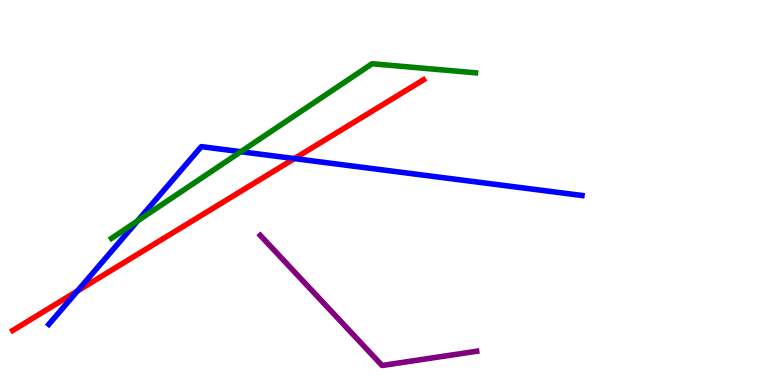[{'lines': ['blue', 'red'], 'intersections': [{'x': 0.999, 'y': 2.44}, {'x': 3.8, 'y': 5.88}]}, {'lines': ['green', 'red'], 'intersections': []}, {'lines': ['purple', 'red'], 'intersections': []}, {'lines': ['blue', 'green'], 'intersections': [{'x': 1.78, 'y': 4.26}, {'x': 3.11, 'y': 6.06}]}, {'lines': ['blue', 'purple'], 'intersections': []}, {'lines': ['green', 'purple'], 'intersections': []}]